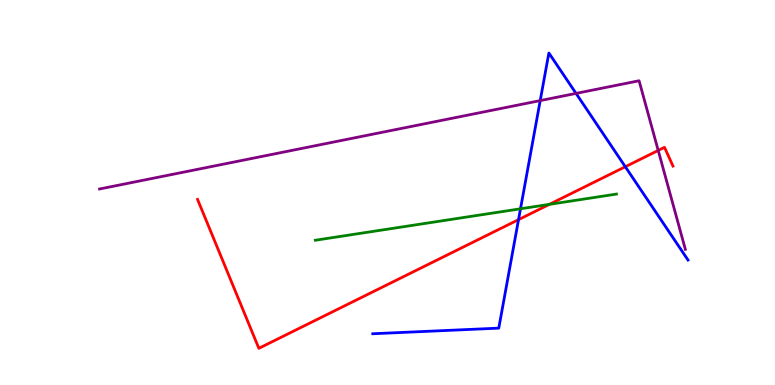[{'lines': ['blue', 'red'], 'intersections': [{'x': 6.69, 'y': 4.29}, {'x': 8.07, 'y': 5.67}]}, {'lines': ['green', 'red'], 'intersections': [{'x': 7.09, 'y': 4.69}]}, {'lines': ['purple', 'red'], 'intersections': [{'x': 8.49, 'y': 6.09}]}, {'lines': ['blue', 'green'], 'intersections': [{'x': 6.72, 'y': 4.58}]}, {'lines': ['blue', 'purple'], 'intersections': [{'x': 6.97, 'y': 7.39}, {'x': 7.43, 'y': 7.57}]}, {'lines': ['green', 'purple'], 'intersections': []}]